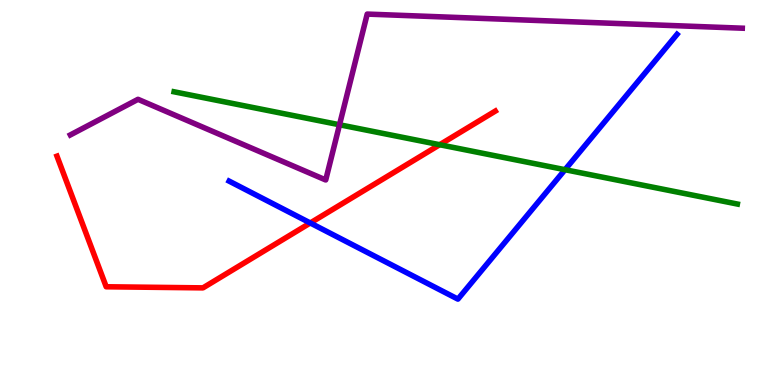[{'lines': ['blue', 'red'], 'intersections': [{'x': 4.0, 'y': 4.21}]}, {'lines': ['green', 'red'], 'intersections': [{'x': 5.67, 'y': 6.24}]}, {'lines': ['purple', 'red'], 'intersections': []}, {'lines': ['blue', 'green'], 'intersections': [{'x': 7.29, 'y': 5.59}]}, {'lines': ['blue', 'purple'], 'intersections': []}, {'lines': ['green', 'purple'], 'intersections': [{'x': 4.38, 'y': 6.76}]}]